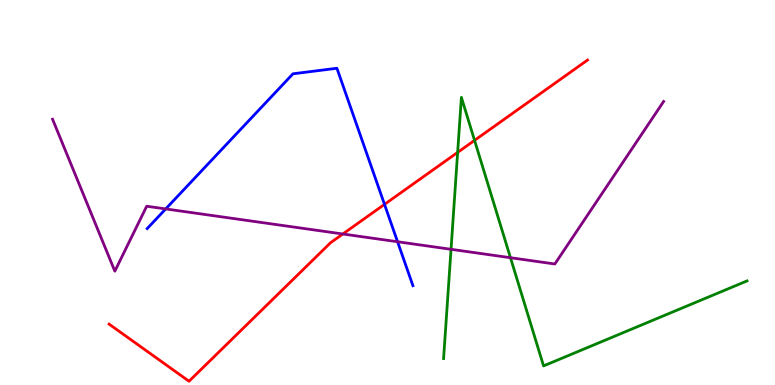[{'lines': ['blue', 'red'], 'intersections': [{'x': 4.96, 'y': 4.69}]}, {'lines': ['green', 'red'], 'intersections': [{'x': 5.91, 'y': 6.04}, {'x': 6.12, 'y': 6.35}]}, {'lines': ['purple', 'red'], 'intersections': [{'x': 4.42, 'y': 3.92}]}, {'lines': ['blue', 'green'], 'intersections': []}, {'lines': ['blue', 'purple'], 'intersections': [{'x': 2.14, 'y': 4.57}, {'x': 5.13, 'y': 3.72}]}, {'lines': ['green', 'purple'], 'intersections': [{'x': 5.82, 'y': 3.52}, {'x': 6.59, 'y': 3.31}]}]